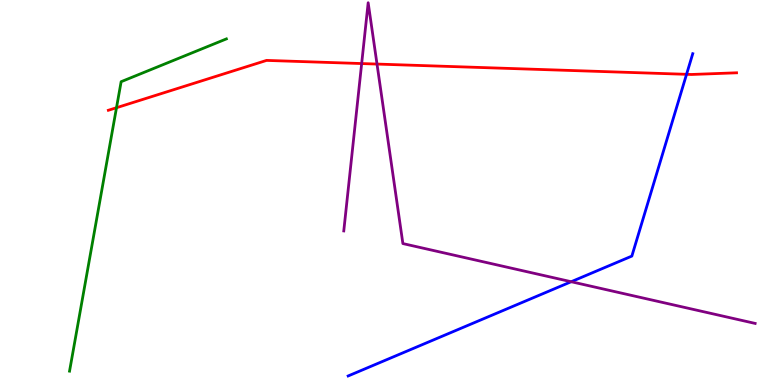[{'lines': ['blue', 'red'], 'intersections': [{'x': 8.86, 'y': 8.07}]}, {'lines': ['green', 'red'], 'intersections': [{'x': 1.5, 'y': 7.2}]}, {'lines': ['purple', 'red'], 'intersections': [{'x': 4.67, 'y': 8.35}, {'x': 4.86, 'y': 8.34}]}, {'lines': ['blue', 'green'], 'intersections': []}, {'lines': ['blue', 'purple'], 'intersections': [{'x': 7.37, 'y': 2.68}]}, {'lines': ['green', 'purple'], 'intersections': []}]